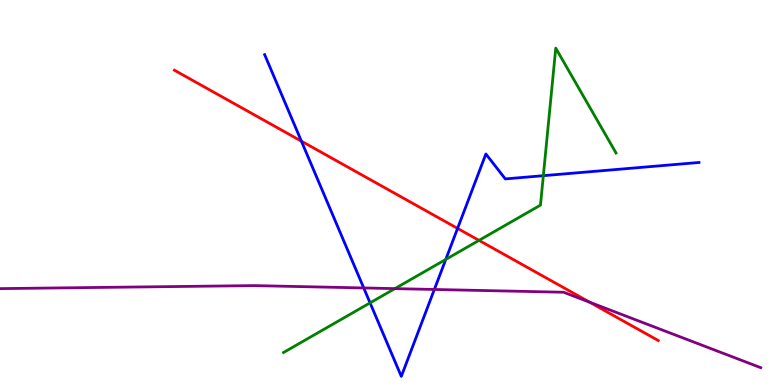[{'lines': ['blue', 'red'], 'intersections': [{'x': 3.89, 'y': 6.33}, {'x': 5.9, 'y': 4.07}]}, {'lines': ['green', 'red'], 'intersections': [{'x': 6.18, 'y': 3.76}]}, {'lines': ['purple', 'red'], 'intersections': [{'x': 7.61, 'y': 2.15}]}, {'lines': ['blue', 'green'], 'intersections': [{'x': 4.78, 'y': 2.13}, {'x': 5.75, 'y': 3.26}, {'x': 7.01, 'y': 5.44}]}, {'lines': ['blue', 'purple'], 'intersections': [{'x': 4.69, 'y': 2.52}, {'x': 5.6, 'y': 2.48}]}, {'lines': ['green', 'purple'], 'intersections': [{'x': 5.1, 'y': 2.5}]}]